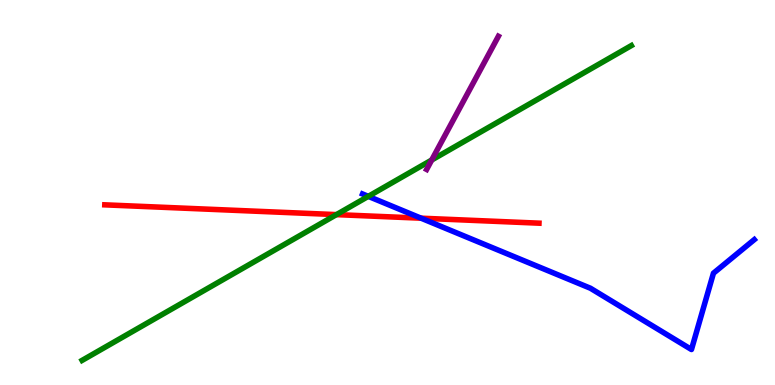[{'lines': ['blue', 'red'], 'intersections': [{'x': 5.43, 'y': 4.33}]}, {'lines': ['green', 'red'], 'intersections': [{'x': 4.34, 'y': 4.43}]}, {'lines': ['purple', 'red'], 'intersections': []}, {'lines': ['blue', 'green'], 'intersections': [{'x': 4.75, 'y': 4.9}]}, {'lines': ['blue', 'purple'], 'intersections': []}, {'lines': ['green', 'purple'], 'intersections': [{'x': 5.57, 'y': 5.84}]}]